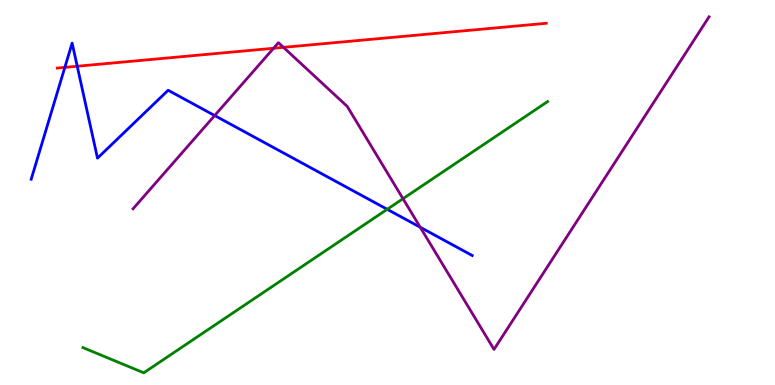[{'lines': ['blue', 'red'], 'intersections': [{'x': 0.837, 'y': 8.25}, {'x': 0.997, 'y': 8.28}]}, {'lines': ['green', 'red'], 'intersections': []}, {'lines': ['purple', 'red'], 'intersections': [{'x': 3.53, 'y': 8.75}, {'x': 3.66, 'y': 8.77}]}, {'lines': ['blue', 'green'], 'intersections': [{'x': 5.0, 'y': 4.56}]}, {'lines': ['blue', 'purple'], 'intersections': [{'x': 2.77, 'y': 7.0}, {'x': 5.42, 'y': 4.1}]}, {'lines': ['green', 'purple'], 'intersections': [{'x': 5.2, 'y': 4.84}]}]